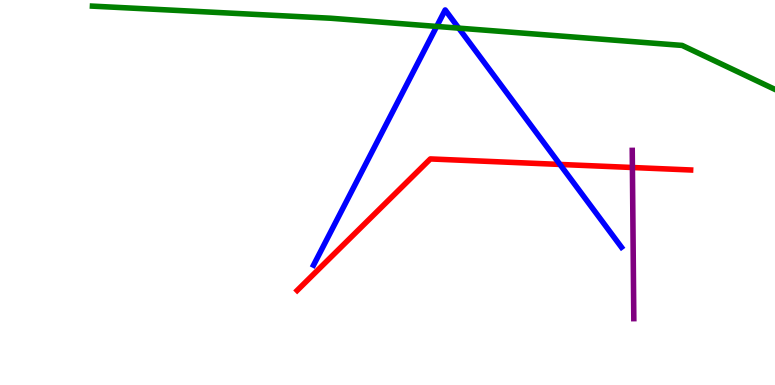[{'lines': ['blue', 'red'], 'intersections': [{'x': 7.23, 'y': 5.73}]}, {'lines': ['green', 'red'], 'intersections': []}, {'lines': ['purple', 'red'], 'intersections': [{'x': 8.16, 'y': 5.65}]}, {'lines': ['blue', 'green'], 'intersections': [{'x': 5.63, 'y': 9.31}, {'x': 5.92, 'y': 9.27}]}, {'lines': ['blue', 'purple'], 'intersections': []}, {'lines': ['green', 'purple'], 'intersections': []}]